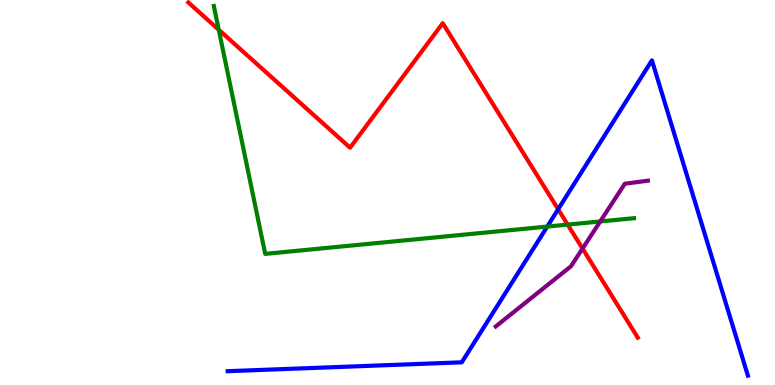[{'lines': ['blue', 'red'], 'intersections': [{'x': 7.2, 'y': 4.56}]}, {'lines': ['green', 'red'], 'intersections': [{'x': 2.82, 'y': 9.23}, {'x': 7.32, 'y': 4.17}]}, {'lines': ['purple', 'red'], 'intersections': [{'x': 7.52, 'y': 3.54}]}, {'lines': ['blue', 'green'], 'intersections': [{'x': 7.06, 'y': 4.11}]}, {'lines': ['blue', 'purple'], 'intersections': []}, {'lines': ['green', 'purple'], 'intersections': [{'x': 7.74, 'y': 4.25}]}]